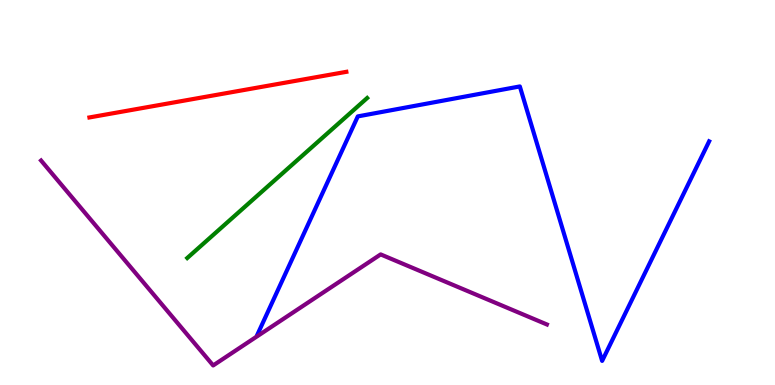[{'lines': ['blue', 'red'], 'intersections': []}, {'lines': ['green', 'red'], 'intersections': []}, {'lines': ['purple', 'red'], 'intersections': []}, {'lines': ['blue', 'green'], 'intersections': []}, {'lines': ['blue', 'purple'], 'intersections': []}, {'lines': ['green', 'purple'], 'intersections': []}]